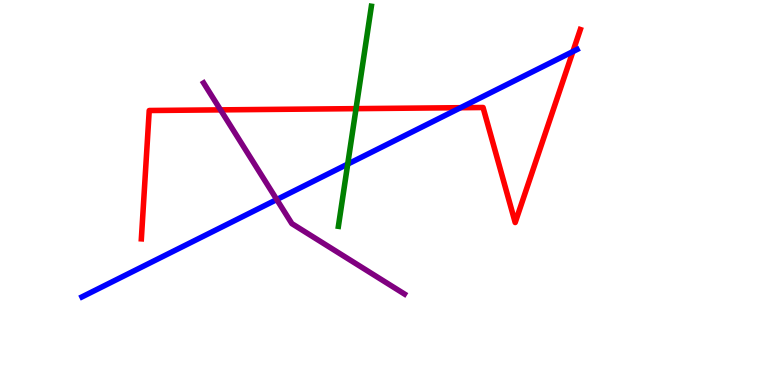[{'lines': ['blue', 'red'], 'intersections': [{'x': 5.94, 'y': 7.2}, {'x': 7.39, 'y': 8.66}]}, {'lines': ['green', 'red'], 'intersections': [{'x': 4.59, 'y': 7.18}]}, {'lines': ['purple', 'red'], 'intersections': [{'x': 2.85, 'y': 7.15}]}, {'lines': ['blue', 'green'], 'intersections': [{'x': 4.49, 'y': 5.74}]}, {'lines': ['blue', 'purple'], 'intersections': [{'x': 3.57, 'y': 4.82}]}, {'lines': ['green', 'purple'], 'intersections': []}]